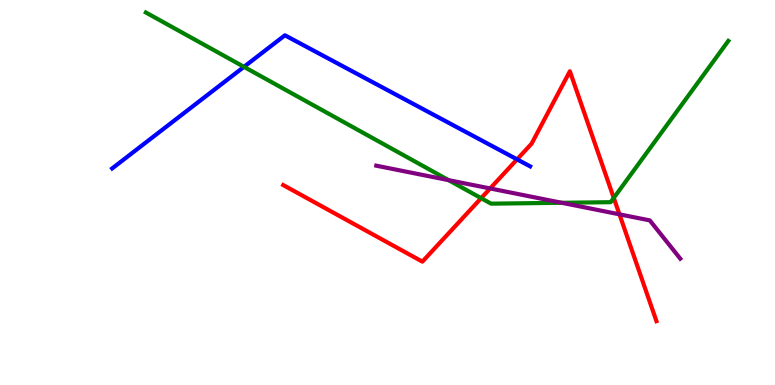[{'lines': ['blue', 'red'], 'intersections': [{'x': 6.67, 'y': 5.86}]}, {'lines': ['green', 'red'], 'intersections': [{'x': 6.21, 'y': 4.85}, {'x': 7.92, 'y': 4.86}]}, {'lines': ['purple', 'red'], 'intersections': [{'x': 6.32, 'y': 5.11}, {'x': 7.99, 'y': 4.43}]}, {'lines': ['blue', 'green'], 'intersections': [{'x': 3.15, 'y': 8.26}]}, {'lines': ['blue', 'purple'], 'intersections': []}, {'lines': ['green', 'purple'], 'intersections': [{'x': 5.79, 'y': 5.32}, {'x': 7.25, 'y': 4.73}]}]